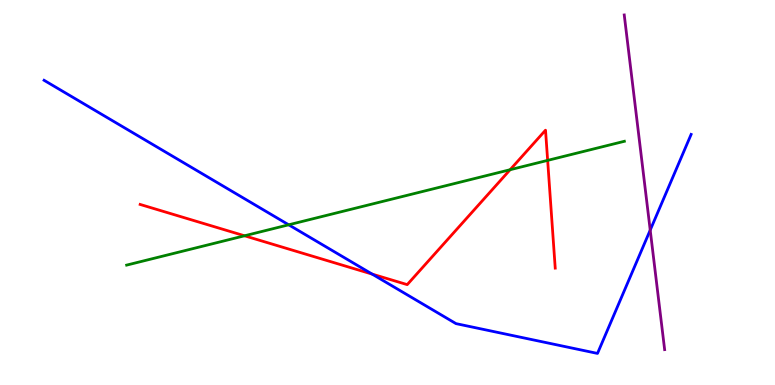[{'lines': ['blue', 'red'], 'intersections': [{'x': 4.8, 'y': 2.88}]}, {'lines': ['green', 'red'], 'intersections': [{'x': 3.16, 'y': 3.88}, {'x': 6.58, 'y': 5.59}, {'x': 7.07, 'y': 5.83}]}, {'lines': ['purple', 'red'], 'intersections': []}, {'lines': ['blue', 'green'], 'intersections': [{'x': 3.73, 'y': 4.16}]}, {'lines': ['blue', 'purple'], 'intersections': [{'x': 8.39, 'y': 4.02}]}, {'lines': ['green', 'purple'], 'intersections': []}]